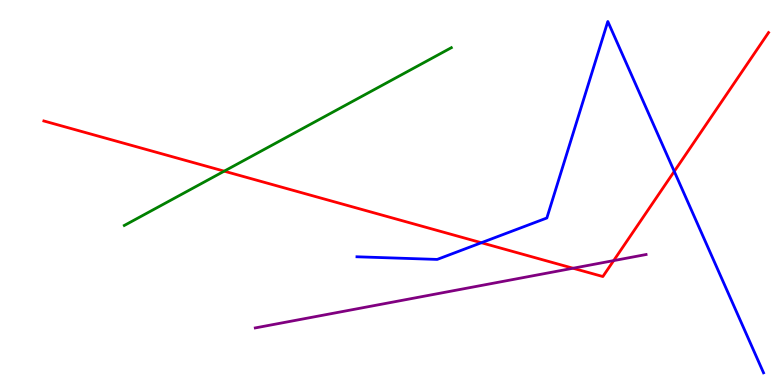[{'lines': ['blue', 'red'], 'intersections': [{'x': 6.21, 'y': 3.7}, {'x': 8.7, 'y': 5.55}]}, {'lines': ['green', 'red'], 'intersections': [{'x': 2.89, 'y': 5.55}]}, {'lines': ['purple', 'red'], 'intersections': [{'x': 7.39, 'y': 3.03}, {'x': 7.92, 'y': 3.23}]}, {'lines': ['blue', 'green'], 'intersections': []}, {'lines': ['blue', 'purple'], 'intersections': []}, {'lines': ['green', 'purple'], 'intersections': []}]